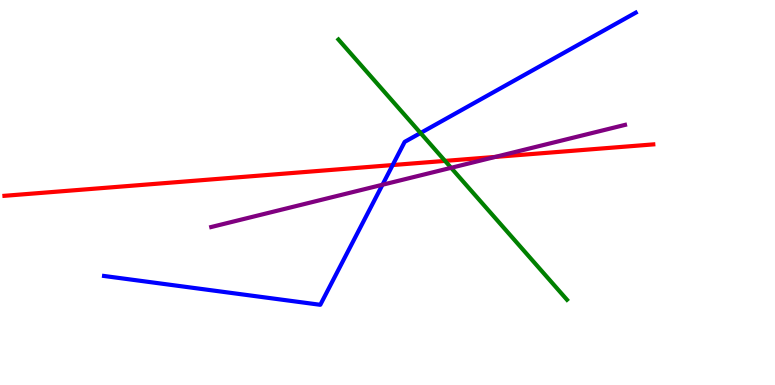[{'lines': ['blue', 'red'], 'intersections': [{'x': 5.07, 'y': 5.71}]}, {'lines': ['green', 'red'], 'intersections': [{'x': 5.74, 'y': 5.82}]}, {'lines': ['purple', 'red'], 'intersections': [{'x': 6.39, 'y': 5.92}]}, {'lines': ['blue', 'green'], 'intersections': [{'x': 5.43, 'y': 6.55}]}, {'lines': ['blue', 'purple'], 'intersections': [{'x': 4.94, 'y': 5.2}]}, {'lines': ['green', 'purple'], 'intersections': [{'x': 5.82, 'y': 5.64}]}]